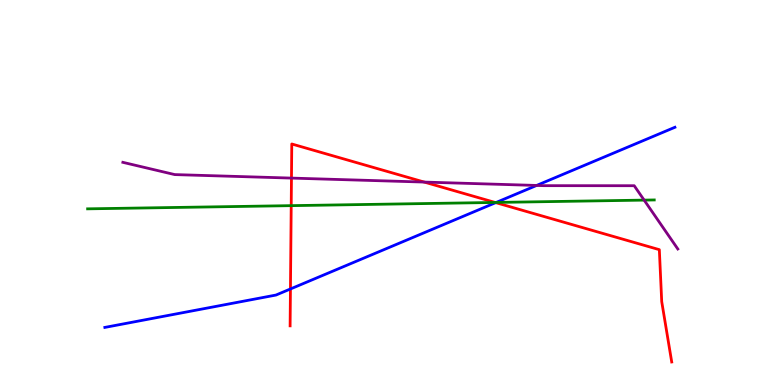[{'lines': ['blue', 'red'], 'intersections': [{'x': 3.75, 'y': 2.49}, {'x': 6.4, 'y': 4.74}]}, {'lines': ['green', 'red'], 'intersections': [{'x': 3.76, 'y': 4.66}, {'x': 6.39, 'y': 4.74}]}, {'lines': ['purple', 'red'], 'intersections': [{'x': 3.76, 'y': 5.37}, {'x': 5.47, 'y': 5.27}]}, {'lines': ['blue', 'green'], 'intersections': [{'x': 6.4, 'y': 4.74}]}, {'lines': ['blue', 'purple'], 'intersections': [{'x': 6.92, 'y': 5.18}]}, {'lines': ['green', 'purple'], 'intersections': [{'x': 8.31, 'y': 4.8}]}]